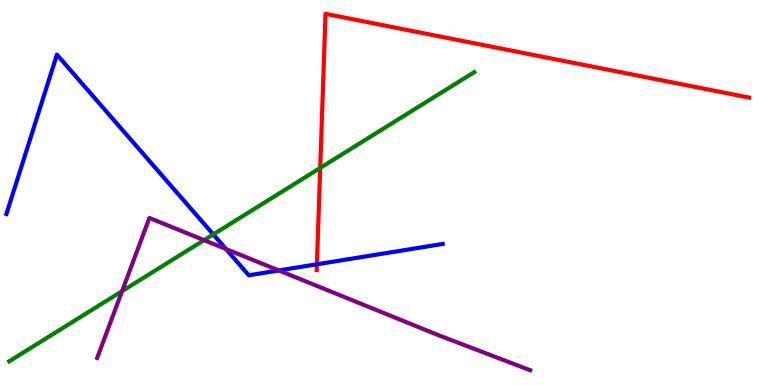[{'lines': ['blue', 'red'], 'intersections': [{'x': 4.09, 'y': 3.14}]}, {'lines': ['green', 'red'], 'intersections': [{'x': 4.13, 'y': 5.64}]}, {'lines': ['purple', 'red'], 'intersections': []}, {'lines': ['blue', 'green'], 'intersections': [{'x': 2.75, 'y': 3.91}]}, {'lines': ['blue', 'purple'], 'intersections': [{'x': 2.92, 'y': 3.53}, {'x': 3.6, 'y': 2.98}]}, {'lines': ['green', 'purple'], 'intersections': [{'x': 1.58, 'y': 2.44}, {'x': 2.63, 'y': 3.76}]}]